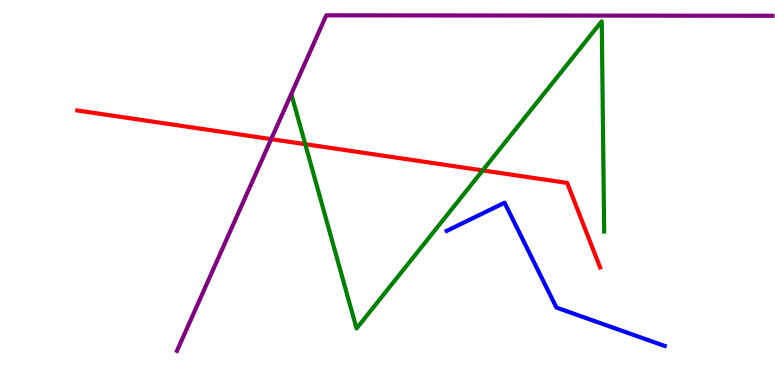[{'lines': ['blue', 'red'], 'intersections': []}, {'lines': ['green', 'red'], 'intersections': [{'x': 3.94, 'y': 6.26}, {'x': 6.23, 'y': 5.57}]}, {'lines': ['purple', 'red'], 'intersections': [{'x': 3.5, 'y': 6.39}]}, {'lines': ['blue', 'green'], 'intersections': []}, {'lines': ['blue', 'purple'], 'intersections': []}, {'lines': ['green', 'purple'], 'intersections': []}]